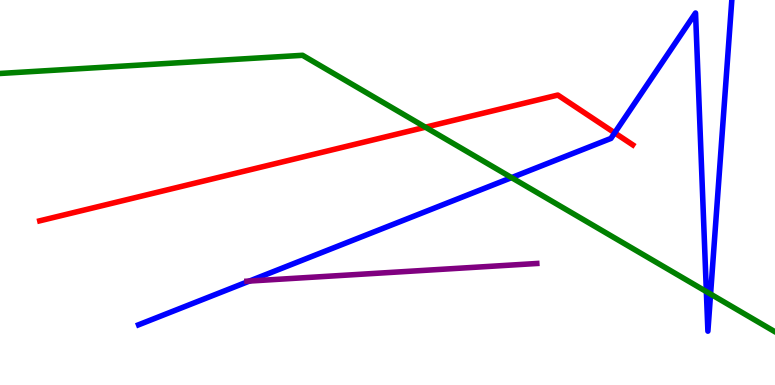[{'lines': ['blue', 'red'], 'intersections': [{'x': 7.93, 'y': 6.55}]}, {'lines': ['green', 'red'], 'intersections': [{'x': 5.49, 'y': 6.7}]}, {'lines': ['purple', 'red'], 'intersections': []}, {'lines': ['blue', 'green'], 'intersections': [{'x': 6.6, 'y': 5.39}, {'x': 9.11, 'y': 2.43}, {'x': 9.17, 'y': 2.36}]}, {'lines': ['blue', 'purple'], 'intersections': [{'x': 3.22, 'y': 2.7}]}, {'lines': ['green', 'purple'], 'intersections': []}]